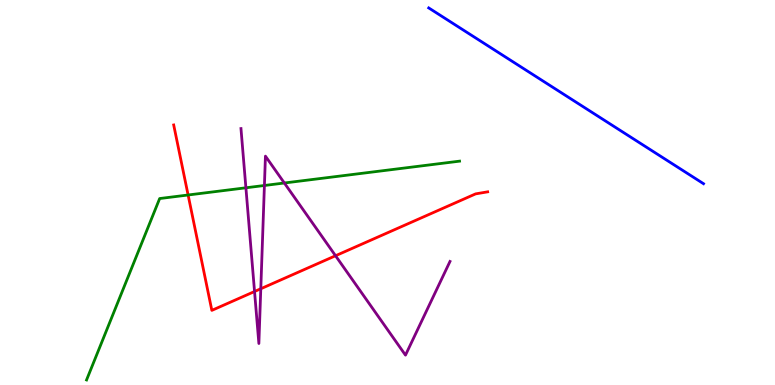[{'lines': ['blue', 'red'], 'intersections': []}, {'lines': ['green', 'red'], 'intersections': [{'x': 2.43, 'y': 4.94}]}, {'lines': ['purple', 'red'], 'intersections': [{'x': 3.28, 'y': 2.43}, {'x': 3.37, 'y': 2.5}, {'x': 4.33, 'y': 3.36}]}, {'lines': ['blue', 'green'], 'intersections': []}, {'lines': ['blue', 'purple'], 'intersections': []}, {'lines': ['green', 'purple'], 'intersections': [{'x': 3.17, 'y': 5.12}, {'x': 3.41, 'y': 5.18}, {'x': 3.67, 'y': 5.25}]}]